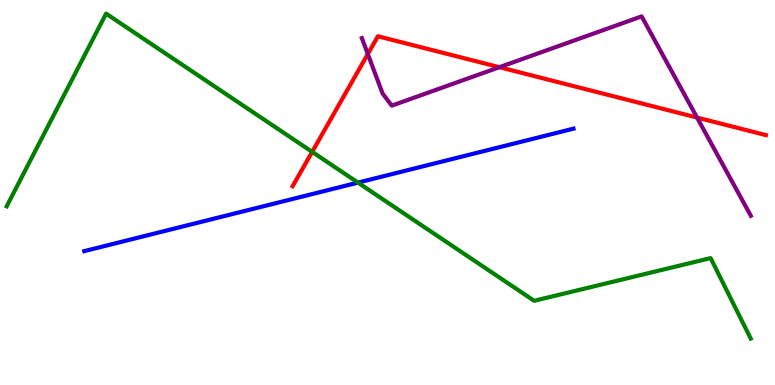[{'lines': ['blue', 'red'], 'intersections': []}, {'lines': ['green', 'red'], 'intersections': [{'x': 4.03, 'y': 6.06}]}, {'lines': ['purple', 'red'], 'intersections': [{'x': 4.75, 'y': 8.6}, {'x': 6.44, 'y': 8.25}, {'x': 8.99, 'y': 6.95}]}, {'lines': ['blue', 'green'], 'intersections': [{'x': 4.62, 'y': 5.26}]}, {'lines': ['blue', 'purple'], 'intersections': []}, {'lines': ['green', 'purple'], 'intersections': []}]